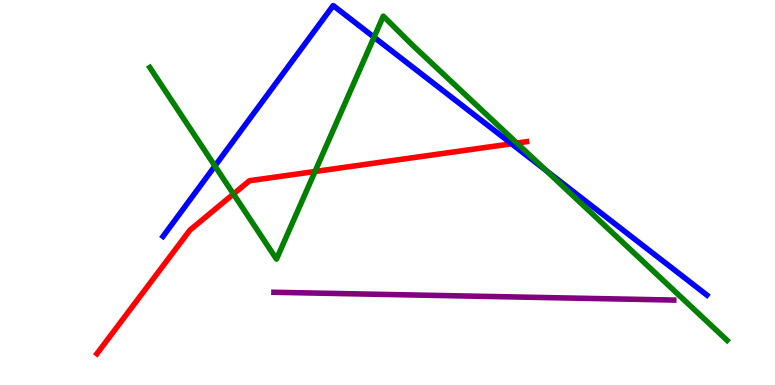[{'lines': ['blue', 'red'], 'intersections': [{'x': 6.6, 'y': 6.27}]}, {'lines': ['green', 'red'], 'intersections': [{'x': 3.01, 'y': 4.96}, {'x': 4.06, 'y': 5.55}, {'x': 6.67, 'y': 6.28}]}, {'lines': ['purple', 'red'], 'intersections': []}, {'lines': ['blue', 'green'], 'intersections': [{'x': 2.77, 'y': 5.69}, {'x': 4.83, 'y': 9.03}, {'x': 7.05, 'y': 5.57}]}, {'lines': ['blue', 'purple'], 'intersections': []}, {'lines': ['green', 'purple'], 'intersections': []}]